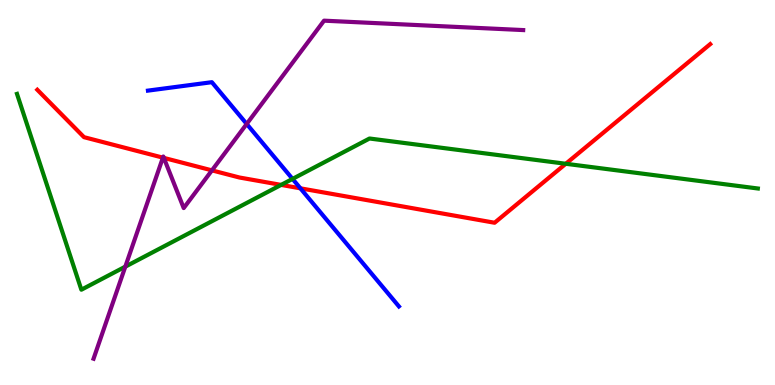[{'lines': ['blue', 'red'], 'intersections': [{'x': 3.88, 'y': 5.11}]}, {'lines': ['green', 'red'], 'intersections': [{'x': 3.63, 'y': 5.2}, {'x': 7.3, 'y': 5.75}]}, {'lines': ['purple', 'red'], 'intersections': [{'x': 2.1, 'y': 5.91}, {'x': 2.11, 'y': 5.9}, {'x': 2.73, 'y': 5.57}]}, {'lines': ['blue', 'green'], 'intersections': [{'x': 3.77, 'y': 5.35}]}, {'lines': ['blue', 'purple'], 'intersections': [{'x': 3.18, 'y': 6.78}]}, {'lines': ['green', 'purple'], 'intersections': [{'x': 1.62, 'y': 3.07}]}]